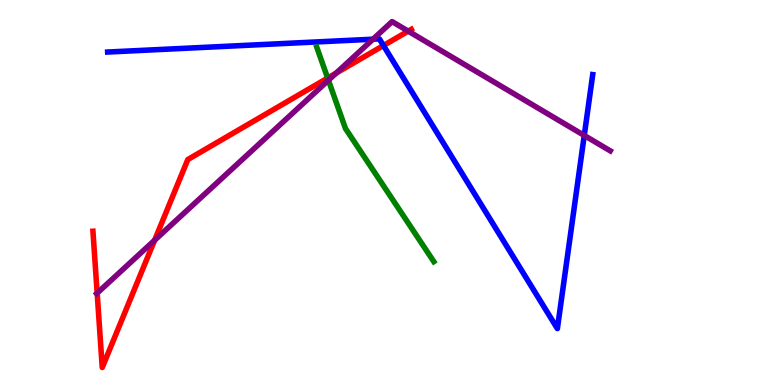[{'lines': ['blue', 'red'], 'intersections': [{'x': 4.95, 'y': 8.82}]}, {'lines': ['green', 'red'], 'intersections': [{'x': 4.23, 'y': 7.97}]}, {'lines': ['purple', 'red'], 'intersections': [{'x': 1.25, 'y': 2.39}, {'x': 2.0, 'y': 3.76}, {'x': 4.34, 'y': 8.1}, {'x': 5.27, 'y': 9.19}]}, {'lines': ['blue', 'green'], 'intersections': []}, {'lines': ['blue', 'purple'], 'intersections': [{'x': 4.81, 'y': 8.98}, {'x': 7.54, 'y': 6.48}]}, {'lines': ['green', 'purple'], 'intersections': [{'x': 4.24, 'y': 7.92}]}]